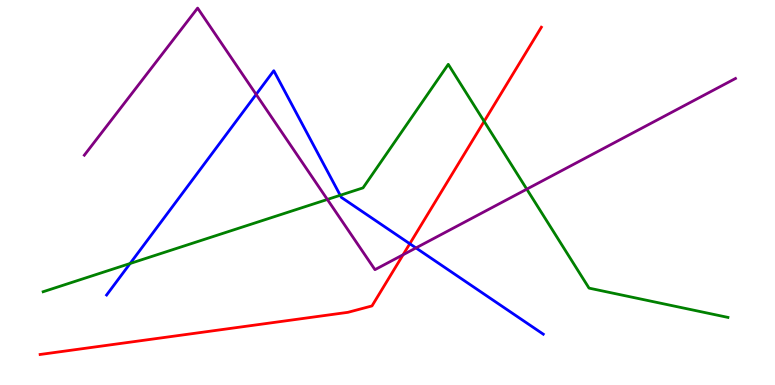[{'lines': ['blue', 'red'], 'intersections': [{'x': 5.29, 'y': 3.67}]}, {'lines': ['green', 'red'], 'intersections': [{'x': 6.25, 'y': 6.85}]}, {'lines': ['purple', 'red'], 'intersections': [{'x': 5.2, 'y': 3.38}]}, {'lines': ['blue', 'green'], 'intersections': [{'x': 1.68, 'y': 3.16}, {'x': 4.39, 'y': 4.93}]}, {'lines': ['blue', 'purple'], 'intersections': [{'x': 3.3, 'y': 7.55}, {'x': 5.37, 'y': 3.56}]}, {'lines': ['green', 'purple'], 'intersections': [{'x': 4.22, 'y': 4.82}, {'x': 6.8, 'y': 5.09}]}]